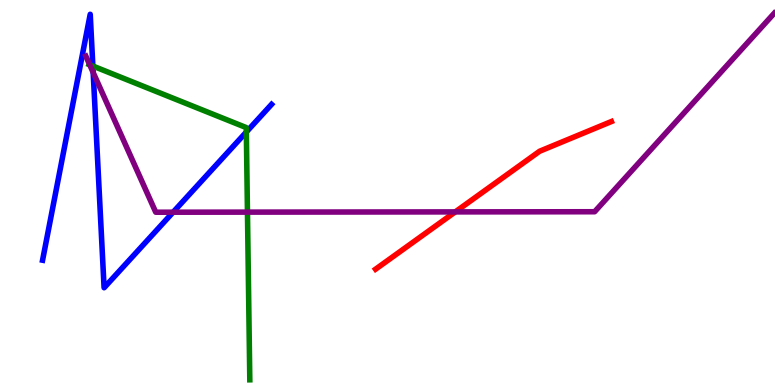[{'lines': ['blue', 'red'], 'intersections': []}, {'lines': ['green', 'red'], 'intersections': []}, {'lines': ['purple', 'red'], 'intersections': [{'x': 5.87, 'y': 4.5}]}, {'lines': ['blue', 'green'], 'intersections': [{'x': 1.2, 'y': 8.28}, {'x': 3.18, 'y': 6.57}]}, {'lines': ['blue', 'purple'], 'intersections': [{'x': 1.2, 'y': 8.12}, {'x': 2.23, 'y': 4.49}]}, {'lines': ['green', 'purple'], 'intersections': [{'x': 1.16, 'y': 8.32}, {'x': 3.19, 'y': 4.49}]}]